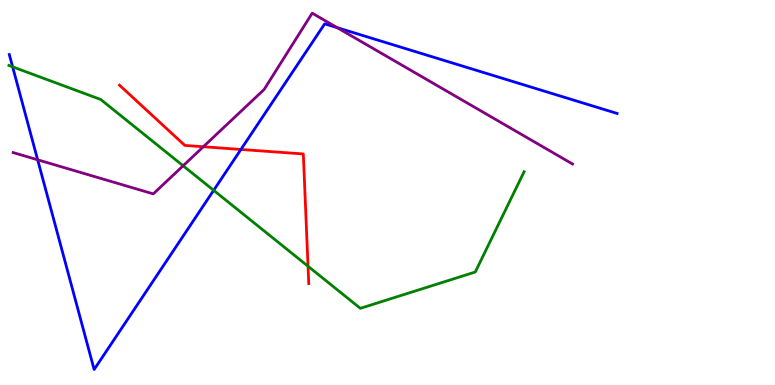[{'lines': ['blue', 'red'], 'intersections': [{'x': 3.11, 'y': 6.12}]}, {'lines': ['green', 'red'], 'intersections': [{'x': 3.97, 'y': 3.08}]}, {'lines': ['purple', 'red'], 'intersections': [{'x': 2.62, 'y': 6.19}]}, {'lines': ['blue', 'green'], 'intersections': [{'x': 0.163, 'y': 8.26}, {'x': 2.76, 'y': 5.06}]}, {'lines': ['blue', 'purple'], 'intersections': [{'x': 0.486, 'y': 5.85}, {'x': 4.35, 'y': 9.28}]}, {'lines': ['green', 'purple'], 'intersections': [{'x': 2.36, 'y': 5.69}]}]